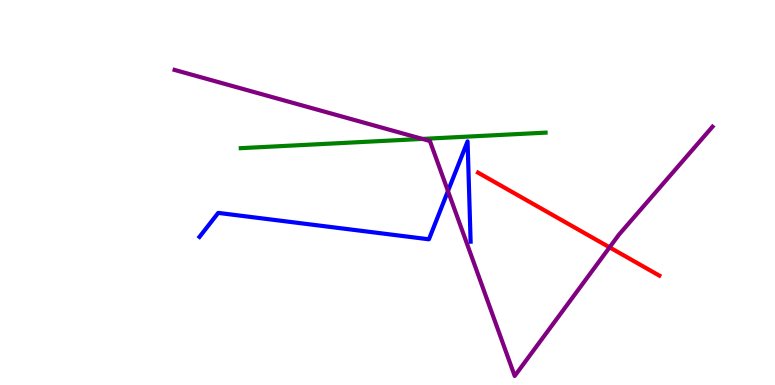[{'lines': ['blue', 'red'], 'intersections': []}, {'lines': ['green', 'red'], 'intersections': []}, {'lines': ['purple', 'red'], 'intersections': [{'x': 7.87, 'y': 3.58}]}, {'lines': ['blue', 'green'], 'intersections': []}, {'lines': ['blue', 'purple'], 'intersections': [{'x': 5.78, 'y': 5.04}]}, {'lines': ['green', 'purple'], 'intersections': [{'x': 5.45, 'y': 6.39}]}]